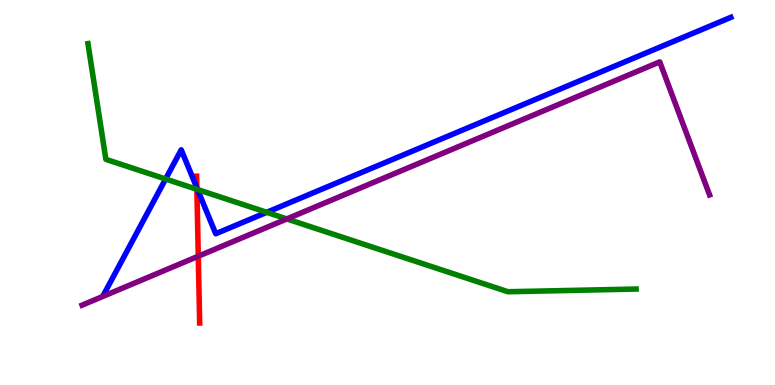[{'lines': ['blue', 'red'], 'intersections': [{'x': 2.54, 'y': 5.12}]}, {'lines': ['green', 'red'], 'intersections': [{'x': 2.54, 'y': 5.08}]}, {'lines': ['purple', 'red'], 'intersections': [{'x': 2.56, 'y': 3.34}]}, {'lines': ['blue', 'green'], 'intersections': [{'x': 2.14, 'y': 5.35}, {'x': 2.55, 'y': 5.08}, {'x': 3.44, 'y': 4.49}]}, {'lines': ['blue', 'purple'], 'intersections': []}, {'lines': ['green', 'purple'], 'intersections': [{'x': 3.7, 'y': 4.31}]}]